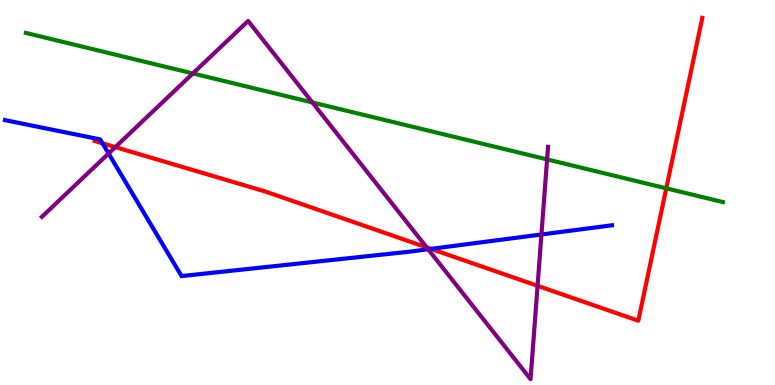[{'lines': ['blue', 'red'], 'intersections': [{'x': 1.32, 'y': 6.28}, {'x': 5.56, 'y': 3.54}]}, {'lines': ['green', 'red'], 'intersections': [{'x': 8.6, 'y': 5.11}]}, {'lines': ['purple', 'red'], 'intersections': [{'x': 1.49, 'y': 6.18}, {'x': 5.51, 'y': 3.57}, {'x': 6.94, 'y': 2.58}]}, {'lines': ['blue', 'green'], 'intersections': []}, {'lines': ['blue', 'purple'], 'intersections': [{'x': 1.4, 'y': 6.01}, {'x': 5.52, 'y': 3.53}, {'x': 6.99, 'y': 3.91}]}, {'lines': ['green', 'purple'], 'intersections': [{'x': 2.49, 'y': 8.09}, {'x': 4.03, 'y': 7.34}, {'x': 7.06, 'y': 5.86}]}]